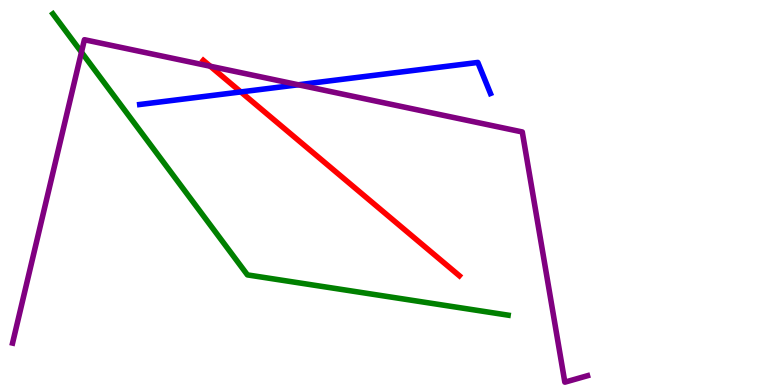[{'lines': ['blue', 'red'], 'intersections': [{'x': 3.11, 'y': 7.61}]}, {'lines': ['green', 'red'], 'intersections': []}, {'lines': ['purple', 'red'], 'intersections': [{'x': 2.71, 'y': 8.28}]}, {'lines': ['blue', 'green'], 'intersections': []}, {'lines': ['blue', 'purple'], 'intersections': [{'x': 3.85, 'y': 7.8}]}, {'lines': ['green', 'purple'], 'intersections': [{'x': 1.05, 'y': 8.64}]}]